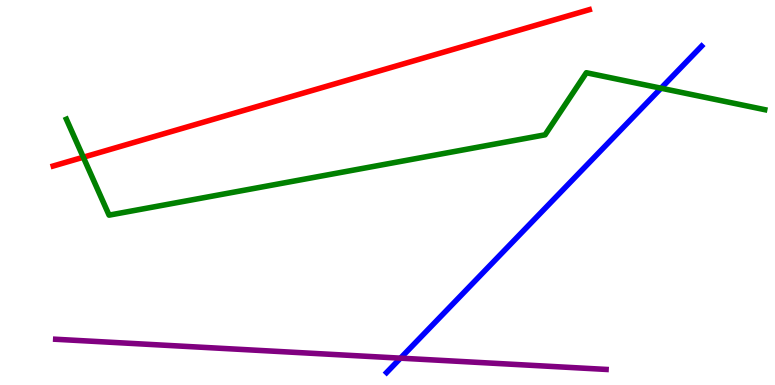[{'lines': ['blue', 'red'], 'intersections': []}, {'lines': ['green', 'red'], 'intersections': [{'x': 1.07, 'y': 5.92}]}, {'lines': ['purple', 'red'], 'intersections': []}, {'lines': ['blue', 'green'], 'intersections': [{'x': 8.53, 'y': 7.71}]}, {'lines': ['blue', 'purple'], 'intersections': [{'x': 5.17, 'y': 0.697}]}, {'lines': ['green', 'purple'], 'intersections': []}]